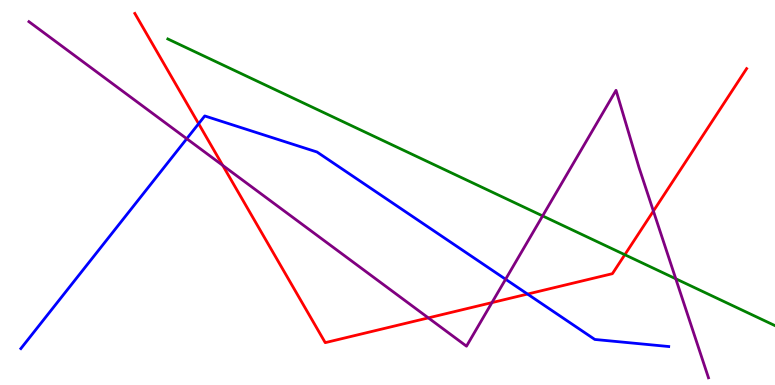[{'lines': ['blue', 'red'], 'intersections': [{'x': 2.56, 'y': 6.79}, {'x': 6.81, 'y': 2.36}]}, {'lines': ['green', 'red'], 'intersections': [{'x': 8.06, 'y': 3.38}]}, {'lines': ['purple', 'red'], 'intersections': [{'x': 2.87, 'y': 5.7}, {'x': 5.53, 'y': 1.74}, {'x': 6.35, 'y': 2.14}, {'x': 8.43, 'y': 4.52}]}, {'lines': ['blue', 'green'], 'intersections': []}, {'lines': ['blue', 'purple'], 'intersections': [{'x': 2.41, 'y': 6.4}, {'x': 6.52, 'y': 2.75}]}, {'lines': ['green', 'purple'], 'intersections': [{'x': 7.0, 'y': 4.39}, {'x': 8.72, 'y': 2.76}]}]